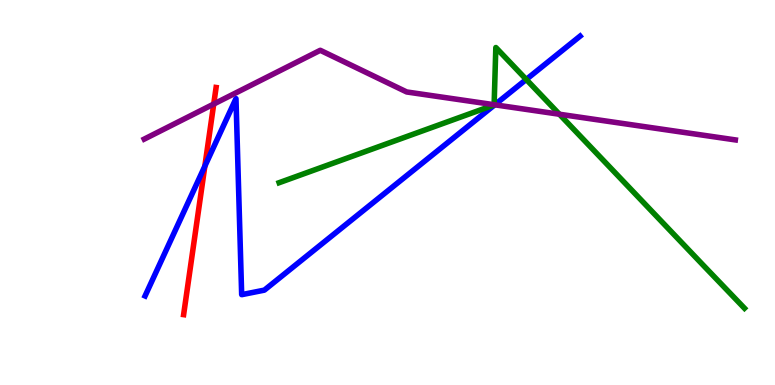[{'lines': ['blue', 'red'], 'intersections': [{'x': 2.64, 'y': 5.68}]}, {'lines': ['green', 'red'], 'intersections': []}, {'lines': ['purple', 'red'], 'intersections': [{'x': 2.76, 'y': 7.3}]}, {'lines': ['blue', 'green'], 'intersections': [{'x': 6.79, 'y': 7.94}]}, {'lines': ['blue', 'purple'], 'intersections': [{'x': 6.38, 'y': 7.28}]}, {'lines': ['green', 'purple'], 'intersections': [{'x': 6.38, 'y': 7.28}, {'x': 7.22, 'y': 7.03}]}]